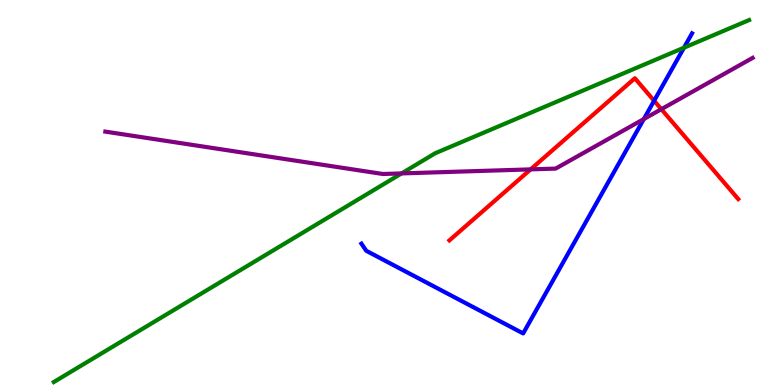[{'lines': ['blue', 'red'], 'intersections': [{'x': 8.44, 'y': 7.38}]}, {'lines': ['green', 'red'], 'intersections': []}, {'lines': ['purple', 'red'], 'intersections': [{'x': 6.85, 'y': 5.6}, {'x': 8.53, 'y': 7.16}]}, {'lines': ['blue', 'green'], 'intersections': [{'x': 8.83, 'y': 8.76}]}, {'lines': ['blue', 'purple'], 'intersections': [{'x': 8.31, 'y': 6.91}]}, {'lines': ['green', 'purple'], 'intersections': [{'x': 5.18, 'y': 5.5}]}]